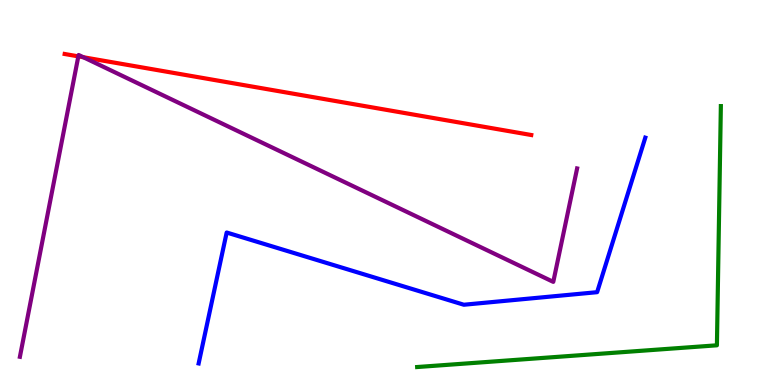[{'lines': ['blue', 'red'], 'intersections': []}, {'lines': ['green', 'red'], 'intersections': []}, {'lines': ['purple', 'red'], 'intersections': [{'x': 1.01, 'y': 8.54}, {'x': 1.08, 'y': 8.51}]}, {'lines': ['blue', 'green'], 'intersections': []}, {'lines': ['blue', 'purple'], 'intersections': []}, {'lines': ['green', 'purple'], 'intersections': []}]